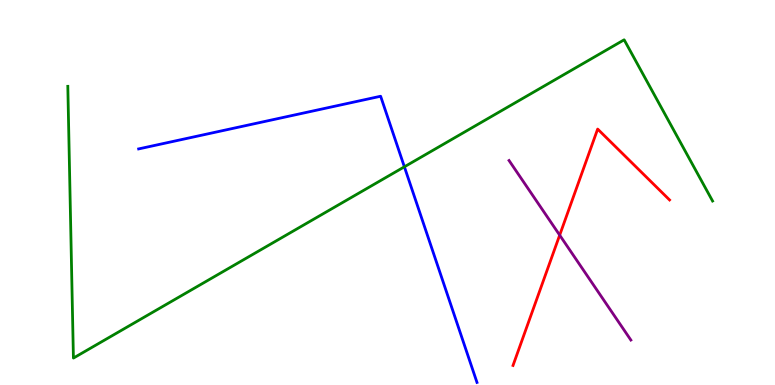[{'lines': ['blue', 'red'], 'intersections': []}, {'lines': ['green', 'red'], 'intersections': []}, {'lines': ['purple', 'red'], 'intersections': [{'x': 7.22, 'y': 3.89}]}, {'lines': ['blue', 'green'], 'intersections': [{'x': 5.22, 'y': 5.67}]}, {'lines': ['blue', 'purple'], 'intersections': []}, {'lines': ['green', 'purple'], 'intersections': []}]